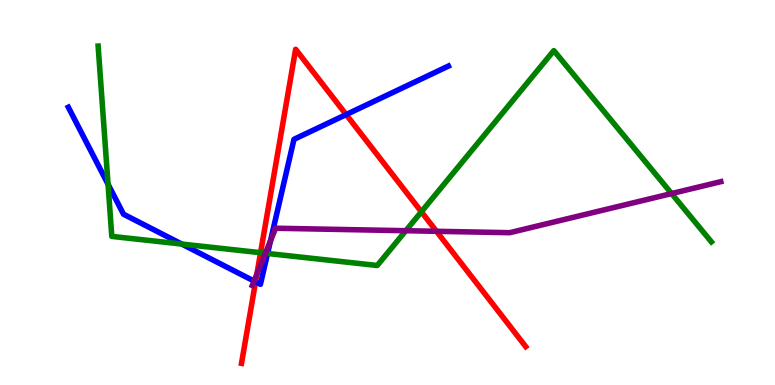[{'lines': ['blue', 'red'], 'intersections': [{'x': 3.3, 'y': 2.68}, {'x': 4.47, 'y': 7.02}]}, {'lines': ['green', 'red'], 'intersections': [{'x': 3.36, 'y': 3.44}, {'x': 5.44, 'y': 4.5}]}, {'lines': ['purple', 'red'], 'intersections': [{'x': 3.31, 'y': 2.88}, {'x': 5.63, 'y': 3.99}]}, {'lines': ['blue', 'green'], 'intersections': [{'x': 1.39, 'y': 5.21}, {'x': 2.35, 'y': 3.66}, {'x': 3.45, 'y': 3.42}]}, {'lines': ['blue', 'purple'], 'intersections': [{'x': 3.28, 'y': 2.7}, {'x': 3.49, 'y': 3.75}]}, {'lines': ['green', 'purple'], 'intersections': [{'x': 3.42, 'y': 3.42}, {'x': 5.24, 'y': 4.01}, {'x': 8.67, 'y': 4.97}]}]